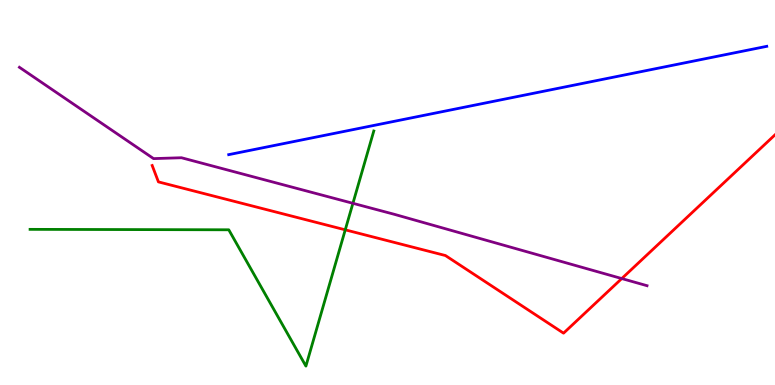[{'lines': ['blue', 'red'], 'intersections': []}, {'lines': ['green', 'red'], 'intersections': [{'x': 4.45, 'y': 4.03}]}, {'lines': ['purple', 'red'], 'intersections': [{'x': 8.02, 'y': 2.76}]}, {'lines': ['blue', 'green'], 'intersections': []}, {'lines': ['blue', 'purple'], 'intersections': []}, {'lines': ['green', 'purple'], 'intersections': [{'x': 4.55, 'y': 4.72}]}]